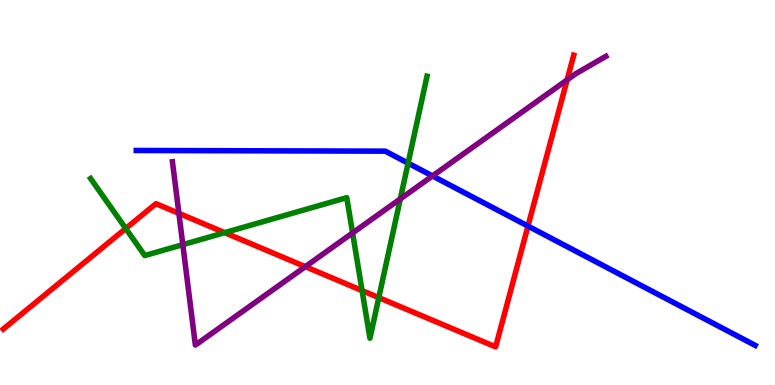[{'lines': ['blue', 'red'], 'intersections': [{'x': 6.81, 'y': 4.13}]}, {'lines': ['green', 'red'], 'intersections': [{'x': 1.62, 'y': 4.07}, {'x': 2.9, 'y': 3.96}, {'x': 4.67, 'y': 2.45}, {'x': 4.89, 'y': 2.27}]}, {'lines': ['purple', 'red'], 'intersections': [{'x': 2.31, 'y': 4.46}, {'x': 3.94, 'y': 3.07}, {'x': 7.32, 'y': 7.92}]}, {'lines': ['blue', 'green'], 'intersections': [{'x': 5.27, 'y': 5.76}]}, {'lines': ['blue', 'purple'], 'intersections': [{'x': 5.58, 'y': 5.43}]}, {'lines': ['green', 'purple'], 'intersections': [{'x': 2.36, 'y': 3.65}, {'x': 4.55, 'y': 3.95}, {'x': 5.17, 'y': 4.83}]}]